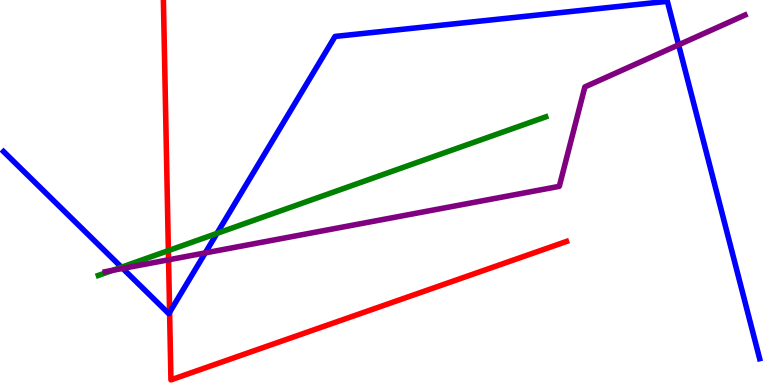[{'lines': ['blue', 'red'], 'intersections': [{'x': 2.19, 'y': 1.89}]}, {'lines': ['green', 'red'], 'intersections': [{'x': 2.17, 'y': 3.49}]}, {'lines': ['purple', 'red'], 'intersections': [{'x': 2.17, 'y': 3.25}]}, {'lines': ['blue', 'green'], 'intersections': [{'x': 1.57, 'y': 3.06}, {'x': 2.8, 'y': 3.94}]}, {'lines': ['blue', 'purple'], 'intersections': [{'x': 1.58, 'y': 3.03}, {'x': 2.65, 'y': 3.43}, {'x': 8.76, 'y': 8.84}]}, {'lines': ['green', 'purple'], 'intersections': [{'x': 1.46, 'y': 2.98}]}]